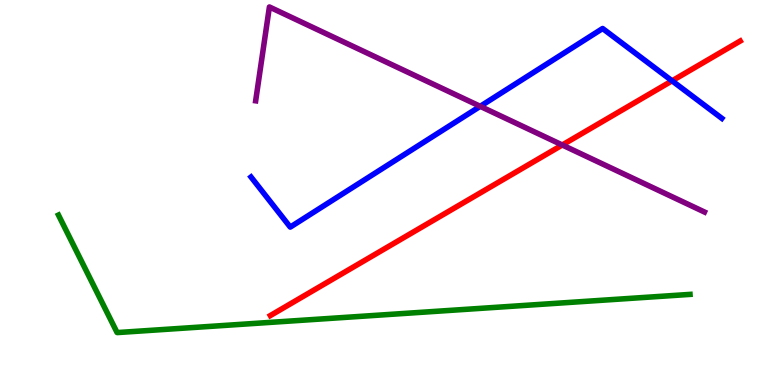[{'lines': ['blue', 'red'], 'intersections': [{'x': 8.67, 'y': 7.9}]}, {'lines': ['green', 'red'], 'intersections': []}, {'lines': ['purple', 'red'], 'intersections': [{'x': 7.26, 'y': 6.23}]}, {'lines': ['blue', 'green'], 'intersections': []}, {'lines': ['blue', 'purple'], 'intersections': [{'x': 6.2, 'y': 7.24}]}, {'lines': ['green', 'purple'], 'intersections': []}]